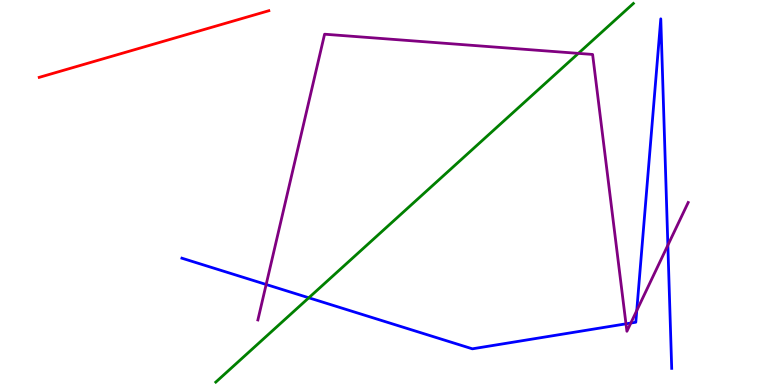[{'lines': ['blue', 'red'], 'intersections': []}, {'lines': ['green', 'red'], 'intersections': []}, {'lines': ['purple', 'red'], 'intersections': []}, {'lines': ['blue', 'green'], 'intersections': [{'x': 3.98, 'y': 2.27}]}, {'lines': ['blue', 'purple'], 'intersections': [{'x': 3.43, 'y': 2.61}, {'x': 8.08, 'y': 1.59}, {'x': 8.14, 'y': 1.61}, {'x': 8.22, 'y': 1.93}, {'x': 8.62, 'y': 3.63}]}, {'lines': ['green', 'purple'], 'intersections': [{'x': 7.46, 'y': 8.61}]}]